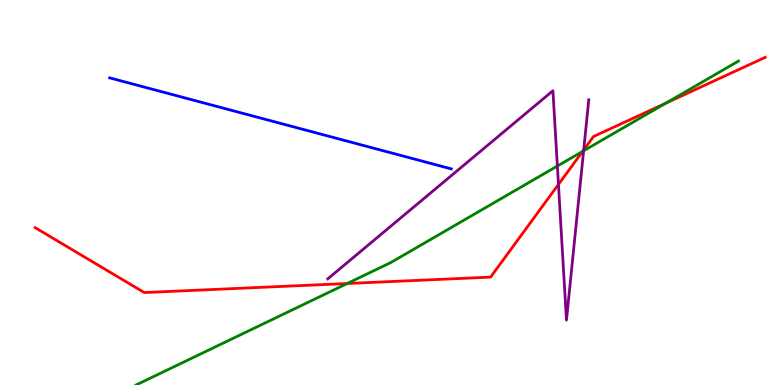[{'lines': ['blue', 'red'], 'intersections': []}, {'lines': ['green', 'red'], 'intersections': [{'x': 4.48, 'y': 2.64}, {'x': 7.52, 'y': 6.07}, {'x': 8.59, 'y': 7.32}]}, {'lines': ['purple', 'red'], 'intersections': [{'x': 7.21, 'y': 5.21}, {'x': 7.53, 'y': 6.11}]}, {'lines': ['blue', 'green'], 'intersections': []}, {'lines': ['blue', 'purple'], 'intersections': []}, {'lines': ['green', 'purple'], 'intersections': [{'x': 7.19, 'y': 5.69}, {'x': 7.53, 'y': 6.08}]}]